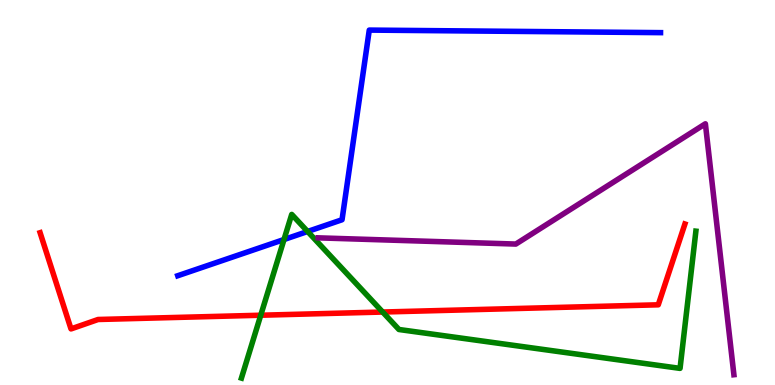[{'lines': ['blue', 'red'], 'intersections': []}, {'lines': ['green', 'red'], 'intersections': [{'x': 3.36, 'y': 1.81}, {'x': 4.94, 'y': 1.9}]}, {'lines': ['purple', 'red'], 'intersections': []}, {'lines': ['blue', 'green'], 'intersections': [{'x': 3.66, 'y': 3.78}, {'x': 3.97, 'y': 3.99}]}, {'lines': ['blue', 'purple'], 'intersections': []}, {'lines': ['green', 'purple'], 'intersections': []}]